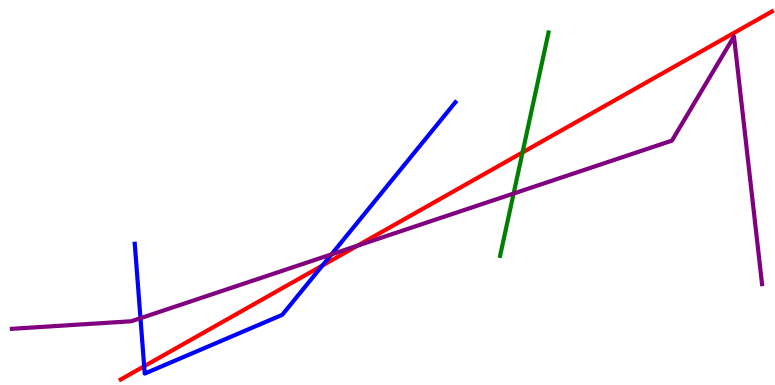[{'lines': ['blue', 'red'], 'intersections': [{'x': 1.86, 'y': 0.487}, {'x': 4.16, 'y': 3.1}]}, {'lines': ['green', 'red'], 'intersections': [{'x': 6.74, 'y': 6.04}]}, {'lines': ['purple', 'red'], 'intersections': [{'x': 4.61, 'y': 3.62}]}, {'lines': ['blue', 'green'], 'intersections': []}, {'lines': ['blue', 'purple'], 'intersections': [{'x': 1.81, 'y': 1.74}, {'x': 4.28, 'y': 3.39}]}, {'lines': ['green', 'purple'], 'intersections': [{'x': 6.63, 'y': 4.97}]}]